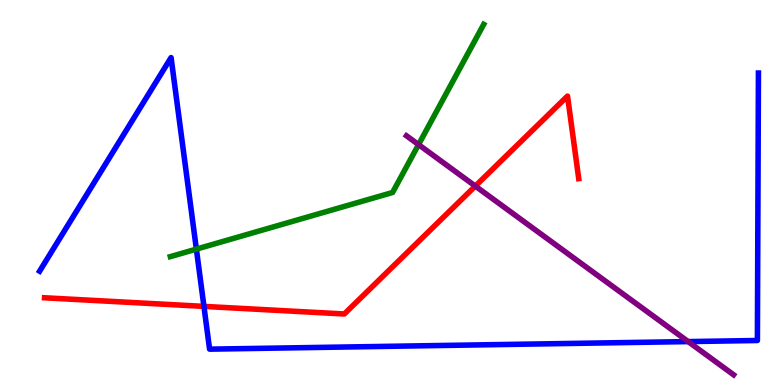[{'lines': ['blue', 'red'], 'intersections': [{'x': 2.63, 'y': 2.04}]}, {'lines': ['green', 'red'], 'intersections': []}, {'lines': ['purple', 'red'], 'intersections': [{'x': 6.13, 'y': 5.17}]}, {'lines': ['blue', 'green'], 'intersections': [{'x': 2.53, 'y': 3.53}]}, {'lines': ['blue', 'purple'], 'intersections': [{'x': 8.88, 'y': 1.13}]}, {'lines': ['green', 'purple'], 'intersections': [{'x': 5.4, 'y': 6.24}]}]